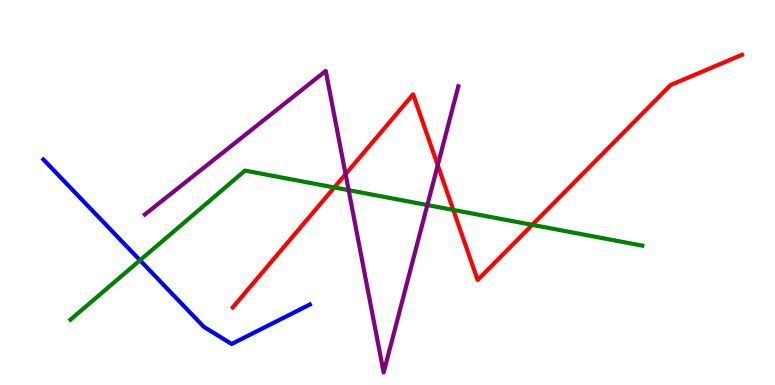[{'lines': ['blue', 'red'], 'intersections': []}, {'lines': ['green', 'red'], 'intersections': [{'x': 4.31, 'y': 5.13}, {'x': 5.85, 'y': 4.55}, {'x': 6.87, 'y': 4.16}]}, {'lines': ['purple', 'red'], 'intersections': [{'x': 4.46, 'y': 5.48}, {'x': 5.65, 'y': 5.71}]}, {'lines': ['blue', 'green'], 'intersections': [{'x': 1.81, 'y': 3.24}]}, {'lines': ['blue', 'purple'], 'intersections': []}, {'lines': ['green', 'purple'], 'intersections': [{'x': 4.5, 'y': 5.06}, {'x': 5.51, 'y': 4.67}]}]